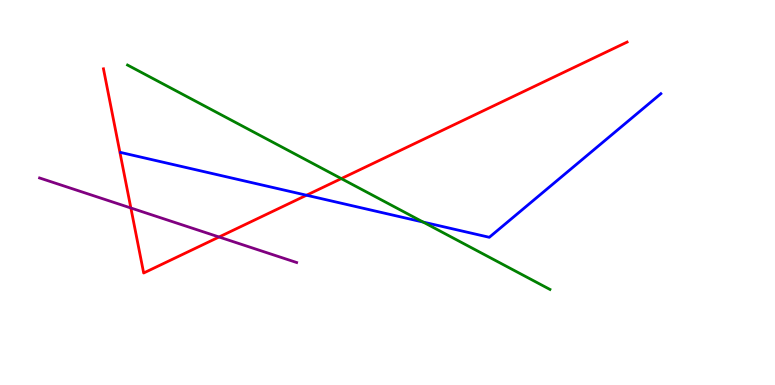[{'lines': ['blue', 'red'], 'intersections': [{'x': 3.95, 'y': 4.93}]}, {'lines': ['green', 'red'], 'intersections': [{'x': 4.4, 'y': 5.36}]}, {'lines': ['purple', 'red'], 'intersections': [{'x': 1.69, 'y': 4.6}, {'x': 2.83, 'y': 3.84}]}, {'lines': ['blue', 'green'], 'intersections': [{'x': 5.46, 'y': 4.23}]}, {'lines': ['blue', 'purple'], 'intersections': []}, {'lines': ['green', 'purple'], 'intersections': []}]